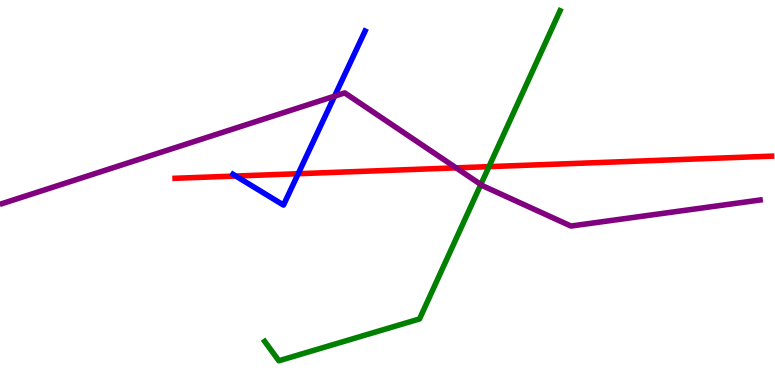[{'lines': ['blue', 'red'], 'intersections': [{'x': 3.04, 'y': 5.43}, {'x': 3.85, 'y': 5.49}]}, {'lines': ['green', 'red'], 'intersections': [{'x': 6.31, 'y': 5.67}]}, {'lines': ['purple', 'red'], 'intersections': [{'x': 5.89, 'y': 5.64}]}, {'lines': ['blue', 'green'], 'intersections': []}, {'lines': ['blue', 'purple'], 'intersections': [{'x': 4.32, 'y': 7.5}]}, {'lines': ['green', 'purple'], 'intersections': [{'x': 6.2, 'y': 5.21}]}]